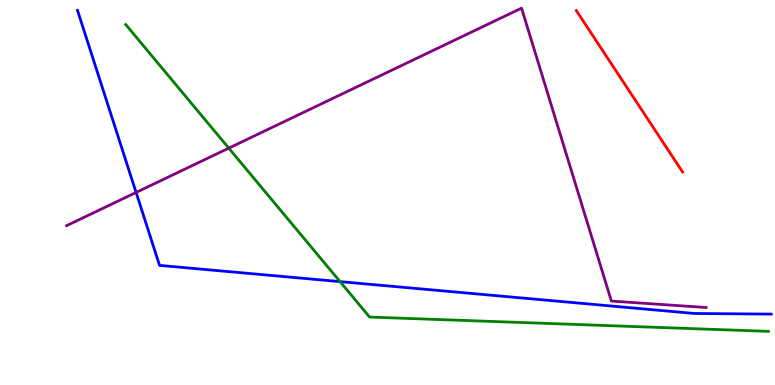[{'lines': ['blue', 'red'], 'intersections': []}, {'lines': ['green', 'red'], 'intersections': []}, {'lines': ['purple', 'red'], 'intersections': []}, {'lines': ['blue', 'green'], 'intersections': [{'x': 4.39, 'y': 2.69}]}, {'lines': ['blue', 'purple'], 'intersections': [{'x': 1.76, 'y': 5.0}]}, {'lines': ['green', 'purple'], 'intersections': [{'x': 2.95, 'y': 6.15}]}]